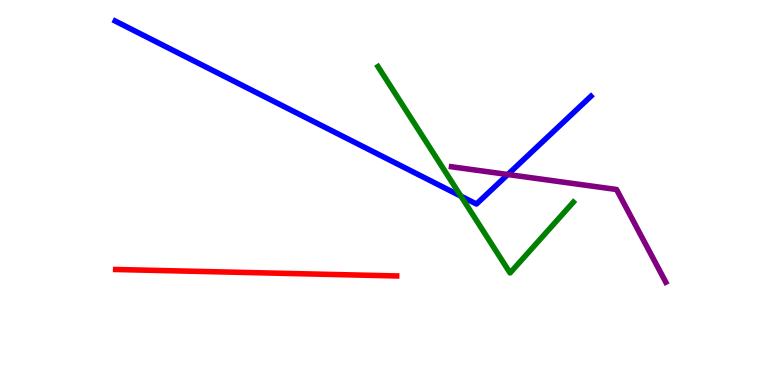[{'lines': ['blue', 'red'], 'intersections': []}, {'lines': ['green', 'red'], 'intersections': []}, {'lines': ['purple', 'red'], 'intersections': []}, {'lines': ['blue', 'green'], 'intersections': [{'x': 5.95, 'y': 4.91}]}, {'lines': ['blue', 'purple'], 'intersections': [{'x': 6.55, 'y': 5.47}]}, {'lines': ['green', 'purple'], 'intersections': []}]